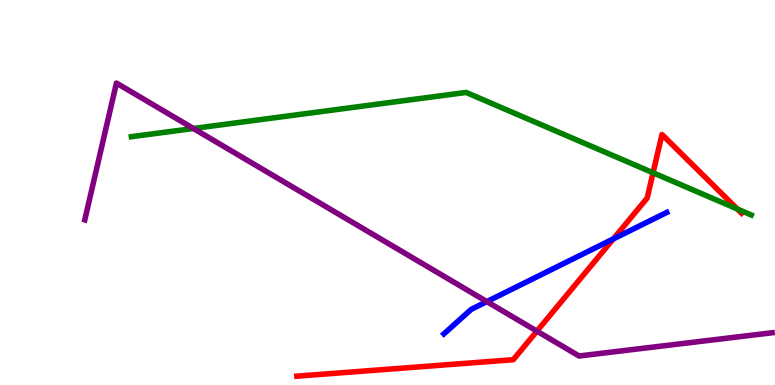[{'lines': ['blue', 'red'], 'intersections': [{'x': 7.91, 'y': 3.79}]}, {'lines': ['green', 'red'], 'intersections': [{'x': 8.43, 'y': 5.51}, {'x': 9.51, 'y': 4.57}]}, {'lines': ['purple', 'red'], 'intersections': [{'x': 6.93, 'y': 1.4}]}, {'lines': ['blue', 'green'], 'intersections': []}, {'lines': ['blue', 'purple'], 'intersections': [{'x': 6.28, 'y': 2.17}]}, {'lines': ['green', 'purple'], 'intersections': [{'x': 2.5, 'y': 6.66}]}]